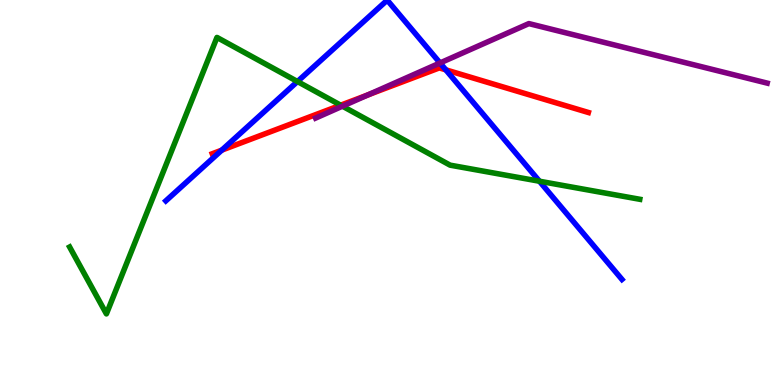[{'lines': ['blue', 'red'], 'intersections': [{'x': 2.86, 'y': 6.1}, {'x': 5.75, 'y': 8.19}]}, {'lines': ['green', 'red'], 'intersections': [{'x': 4.4, 'y': 7.27}]}, {'lines': ['purple', 'red'], 'intersections': [{'x': 4.75, 'y': 7.54}]}, {'lines': ['blue', 'green'], 'intersections': [{'x': 3.84, 'y': 7.88}, {'x': 6.96, 'y': 5.29}]}, {'lines': ['blue', 'purple'], 'intersections': [{'x': 5.68, 'y': 8.36}]}, {'lines': ['green', 'purple'], 'intersections': [{'x': 4.42, 'y': 7.24}]}]